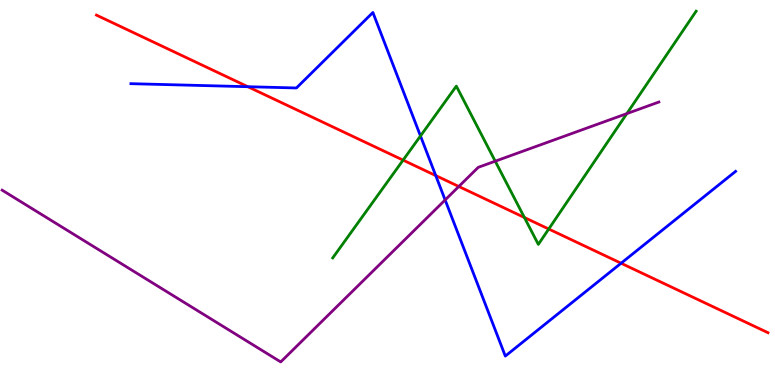[{'lines': ['blue', 'red'], 'intersections': [{'x': 3.2, 'y': 7.75}, {'x': 5.62, 'y': 5.44}, {'x': 8.01, 'y': 3.16}]}, {'lines': ['green', 'red'], 'intersections': [{'x': 5.2, 'y': 5.84}, {'x': 6.77, 'y': 4.35}, {'x': 7.08, 'y': 4.05}]}, {'lines': ['purple', 'red'], 'intersections': [{'x': 5.92, 'y': 5.16}]}, {'lines': ['blue', 'green'], 'intersections': [{'x': 5.43, 'y': 6.47}]}, {'lines': ['blue', 'purple'], 'intersections': [{'x': 5.74, 'y': 4.81}]}, {'lines': ['green', 'purple'], 'intersections': [{'x': 6.39, 'y': 5.81}, {'x': 8.09, 'y': 7.05}]}]